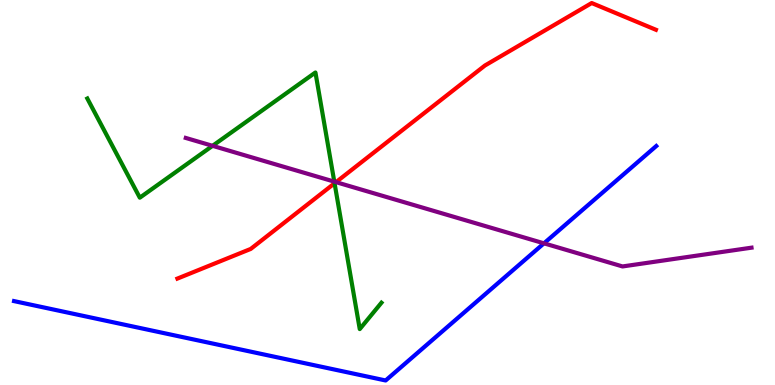[{'lines': ['blue', 'red'], 'intersections': []}, {'lines': ['green', 'red'], 'intersections': [{'x': 4.32, 'y': 5.24}]}, {'lines': ['purple', 'red'], 'intersections': [{'x': 4.34, 'y': 5.27}]}, {'lines': ['blue', 'green'], 'intersections': []}, {'lines': ['blue', 'purple'], 'intersections': [{'x': 7.02, 'y': 3.68}]}, {'lines': ['green', 'purple'], 'intersections': [{'x': 2.74, 'y': 6.21}, {'x': 4.31, 'y': 5.28}]}]